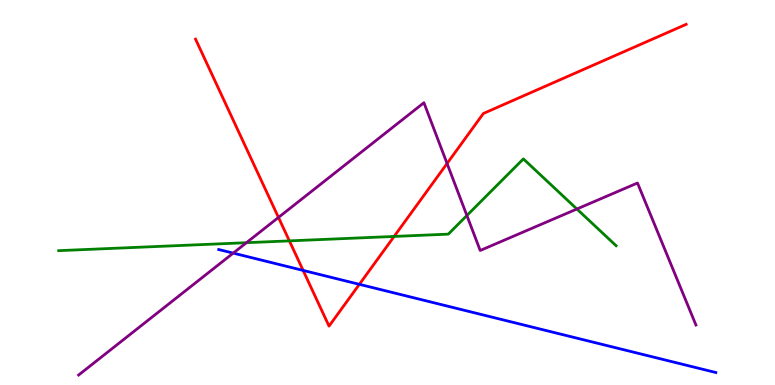[{'lines': ['blue', 'red'], 'intersections': [{'x': 3.91, 'y': 2.98}, {'x': 4.64, 'y': 2.61}]}, {'lines': ['green', 'red'], 'intersections': [{'x': 3.73, 'y': 3.74}, {'x': 5.09, 'y': 3.86}]}, {'lines': ['purple', 'red'], 'intersections': [{'x': 3.59, 'y': 4.35}, {'x': 5.77, 'y': 5.75}]}, {'lines': ['blue', 'green'], 'intersections': []}, {'lines': ['blue', 'purple'], 'intersections': [{'x': 3.01, 'y': 3.43}]}, {'lines': ['green', 'purple'], 'intersections': [{'x': 3.18, 'y': 3.7}, {'x': 6.02, 'y': 4.4}, {'x': 7.44, 'y': 4.57}]}]